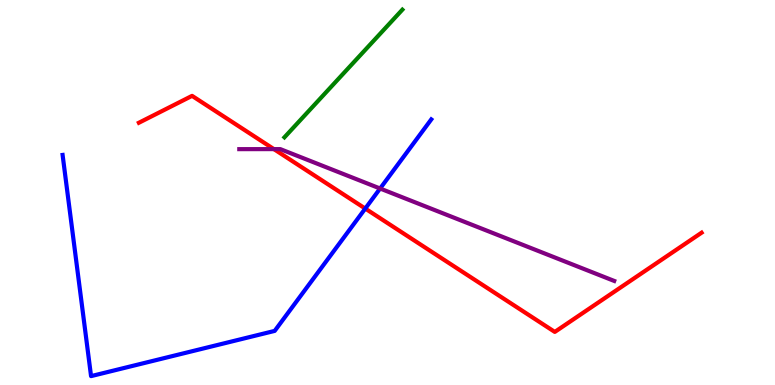[{'lines': ['blue', 'red'], 'intersections': [{'x': 4.71, 'y': 4.58}]}, {'lines': ['green', 'red'], 'intersections': []}, {'lines': ['purple', 'red'], 'intersections': [{'x': 3.53, 'y': 6.13}]}, {'lines': ['blue', 'green'], 'intersections': []}, {'lines': ['blue', 'purple'], 'intersections': [{'x': 4.9, 'y': 5.1}]}, {'lines': ['green', 'purple'], 'intersections': []}]